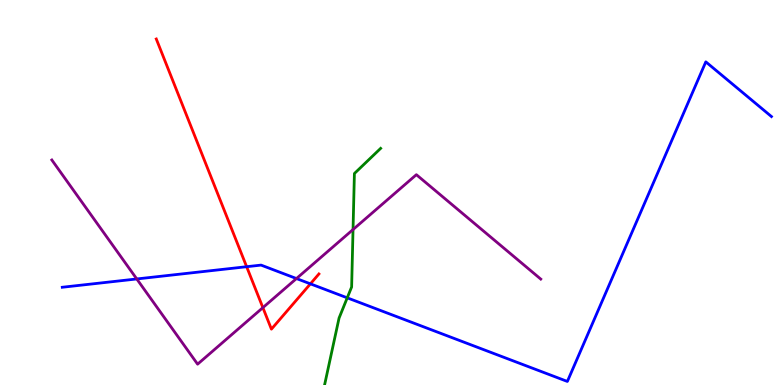[{'lines': ['blue', 'red'], 'intersections': [{'x': 3.18, 'y': 3.07}, {'x': 4.01, 'y': 2.63}]}, {'lines': ['green', 'red'], 'intersections': []}, {'lines': ['purple', 'red'], 'intersections': [{'x': 3.39, 'y': 2.01}]}, {'lines': ['blue', 'green'], 'intersections': [{'x': 4.48, 'y': 2.26}]}, {'lines': ['blue', 'purple'], 'intersections': [{'x': 1.76, 'y': 2.75}, {'x': 3.83, 'y': 2.77}]}, {'lines': ['green', 'purple'], 'intersections': [{'x': 4.56, 'y': 4.04}]}]